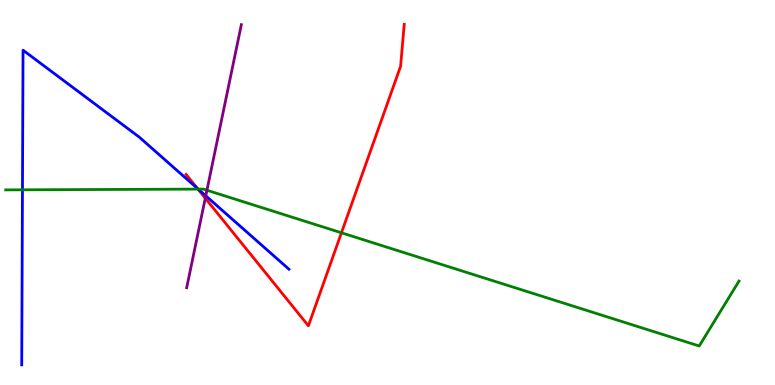[{'lines': ['blue', 'red'], 'intersections': [{'x': 2.55, 'y': 5.11}]}, {'lines': ['green', 'red'], 'intersections': [{'x': 2.55, 'y': 5.09}, {'x': 4.41, 'y': 3.95}]}, {'lines': ['purple', 'red'], 'intersections': [{'x': 2.65, 'y': 4.85}]}, {'lines': ['blue', 'green'], 'intersections': [{'x': 0.29, 'y': 5.07}, {'x': 2.56, 'y': 5.09}]}, {'lines': ['blue', 'purple'], 'intersections': [{'x': 2.66, 'y': 4.91}]}, {'lines': ['green', 'purple'], 'intersections': [{'x': 2.67, 'y': 5.06}]}]